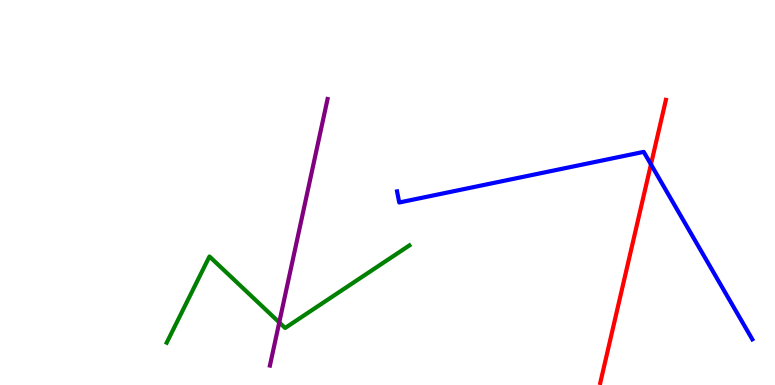[{'lines': ['blue', 'red'], 'intersections': [{'x': 8.4, 'y': 5.73}]}, {'lines': ['green', 'red'], 'intersections': []}, {'lines': ['purple', 'red'], 'intersections': []}, {'lines': ['blue', 'green'], 'intersections': []}, {'lines': ['blue', 'purple'], 'intersections': []}, {'lines': ['green', 'purple'], 'intersections': [{'x': 3.6, 'y': 1.63}]}]